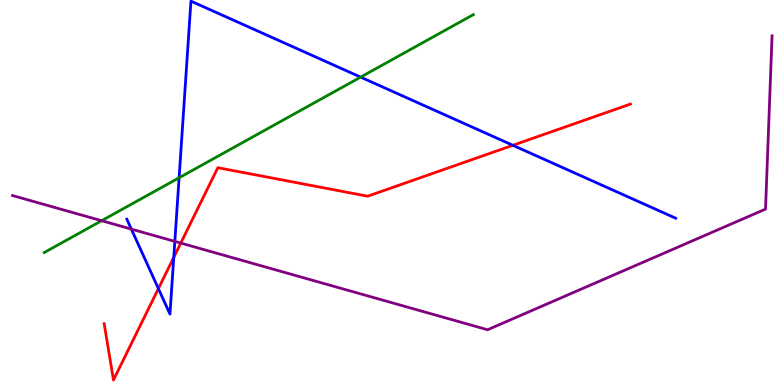[{'lines': ['blue', 'red'], 'intersections': [{'x': 2.04, 'y': 2.5}, {'x': 2.24, 'y': 3.32}, {'x': 6.62, 'y': 6.23}]}, {'lines': ['green', 'red'], 'intersections': []}, {'lines': ['purple', 'red'], 'intersections': [{'x': 2.33, 'y': 3.69}]}, {'lines': ['blue', 'green'], 'intersections': [{'x': 2.31, 'y': 5.38}, {'x': 4.65, 'y': 8.0}]}, {'lines': ['blue', 'purple'], 'intersections': [{'x': 1.69, 'y': 4.05}, {'x': 2.26, 'y': 3.73}]}, {'lines': ['green', 'purple'], 'intersections': [{'x': 1.31, 'y': 4.27}]}]